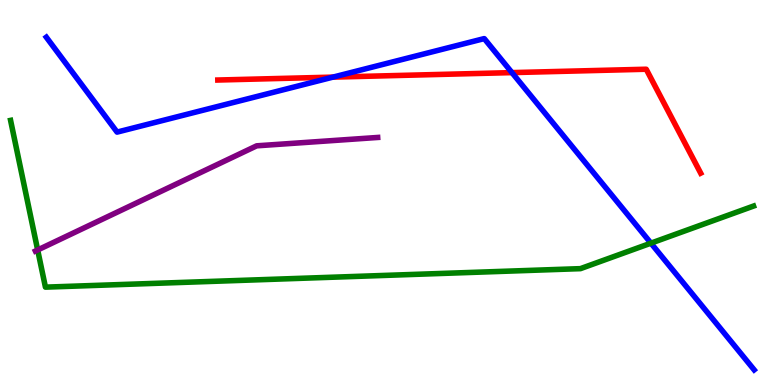[{'lines': ['blue', 'red'], 'intersections': [{'x': 4.3, 'y': 8.0}, {'x': 6.61, 'y': 8.11}]}, {'lines': ['green', 'red'], 'intersections': []}, {'lines': ['purple', 'red'], 'intersections': []}, {'lines': ['blue', 'green'], 'intersections': [{'x': 8.4, 'y': 3.68}]}, {'lines': ['blue', 'purple'], 'intersections': []}, {'lines': ['green', 'purple'], 'intersections': [{'x': 0.486, 'y': 3.51}]}]